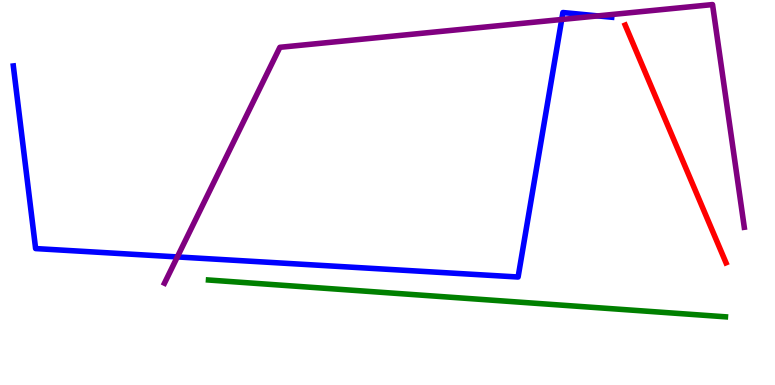[{'lines': ['blue', 'red'], 'intersections': []}, {'lines': ['green', 'red'], 'intersections': []}, {'lines': ['purple', 'red'], 'intersections': []}, {'lines': ['blue', 'green'], 'intersections': []}, {'lines': ['blue', 'purple'], 'intersections': [{'x': 2.29, 'y': 3.33}, {'x': 7.25, 'y': 9.49}, {'x': 7.71, 'y': 9.59}]}, {'lines': ['green', 'purple'], 'intersections': []}]